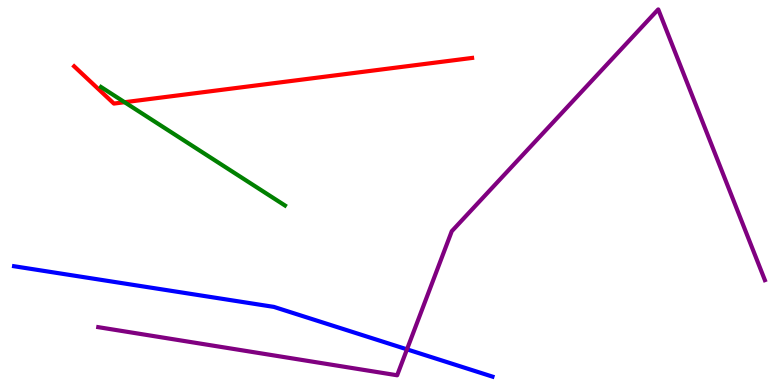[{'lines': ['blue', 'red'], 'intersections': []}, {'lines': ['green', 'red'], 'intersections': [{'x': 1.61, 'y': 7.35}]}, {'lines': ['purple', 'red'], 'intersections': []}, {'lines': ['blue', 'green'], 'intersections': []}, {'lines': ['blue', 'purple'], 'intersections': [{'x': 5.25, 'y': 0.926}]}, {'lines': ['green', 'purple'], 'intersections': []}]